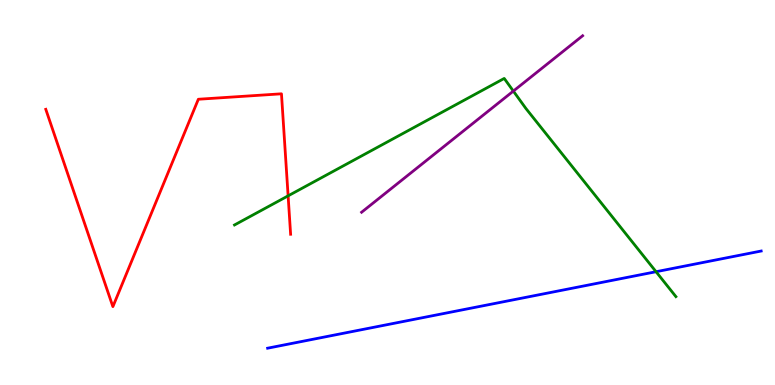[{'lines': ['blue', 'red'], 'intersections': []}, {'lines': ['green', 'red'], 'intersections': [{'x': 3.72, 'y': 4.91}]}, {'lines': ['purple', 'red'], 'intersections': []}, {'lines': ['blue', 'green'], 'intersections': [{'x': 8.47, 'y': 2.94}]}, {'lines': ['blue', 'purple'], 'intersections': []}, {'lines': ['green', 'purple'], 'intersections': [{'x': 6.62, 'y': 7.63}]}]